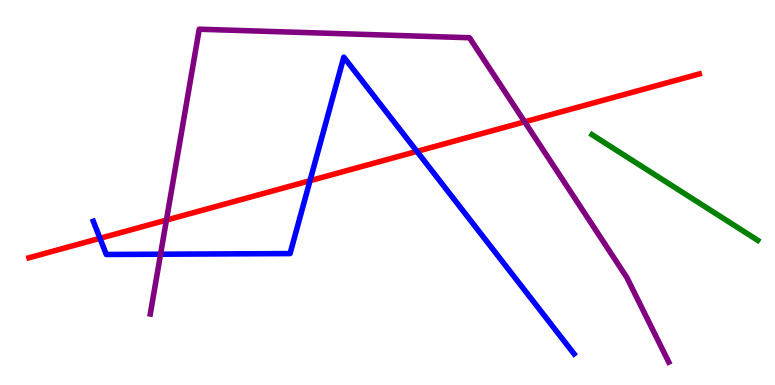[{'lines': ['blue', 'red'], 'intersections': [{'x': 1.29, 'y': 3.81}, {'x': 4.0, 'y': 5.31}, {'x': 5.38, 'y': 6.07}]}, {'lines': ['green', 'red'], 'intersections': []}, {'lines': ['purple', 'red'], 'intersections': [{'x': 2.15, 'y': 4.28}, {'x': 6.77, 'y': 6.84}]}, {'lines': ['blue', 'green'], 'intersections': []}, {'lines': ['blue', 'purple'], 'intersections': [{'x': 2.07, 'y': 3.4}]}, {'lines': ['green', 'purple'], 'intersections': []}]